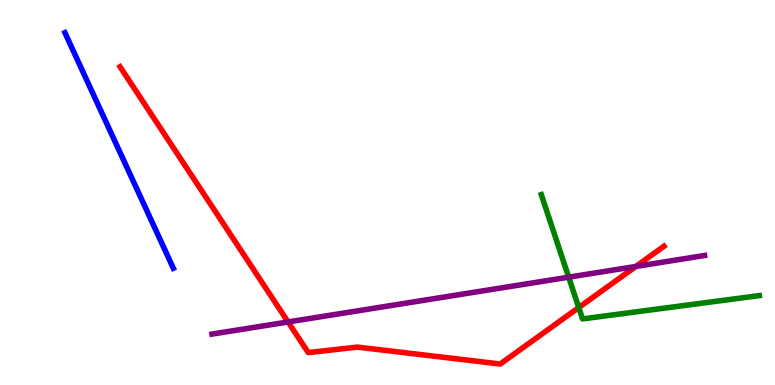[{'lines': ['blue', 'red'], 'intersections': []}, {'lines': ['green', 'red'], 'intersections': [{'x': 7.47, 'y': 2.01}]}, {'lines': ['purple', 'red'], 'intersections': [{'x': 3.72, 'y': 1.64}, {'x': 8.2, 'y': 3.08}]}, {'lines': ['blue', 'green'], 'intersections': []}, {'lines': ['blue', 'purple'], 'intersections': []}, {'lines': ['green', 'purple'], 'intersections': [{'x': 7.34, 'y': 2.8}]}]